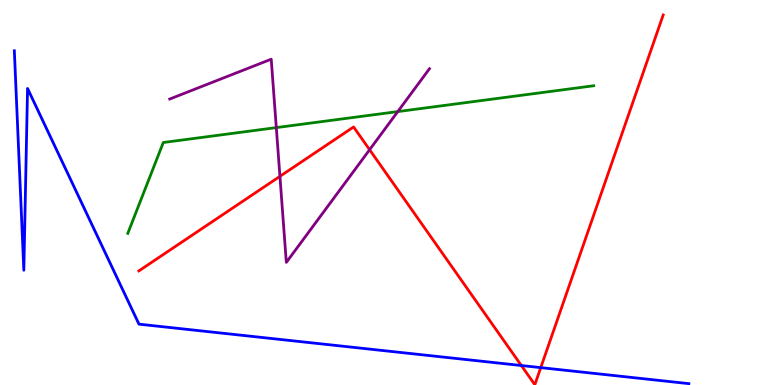[{'lines': ['blue', 'red'], 'intersections': [{'x': 6.73, 'y': 0.506}, {'x': 6.98, 'y': 0.451}]}, {'lines': ['green', 'red'], 'intersections': []}, {'lines': ['purple', 'red'], 'intersections': [{'x': 3.61, 'y': 5.42}, {'x': 4.77, 'y': 6.11}]}, {'lines': ['blue', 'green'], 'intersections': []}, {'lines': ['blue', 'purple'], 'intersections': []}, {'lines': ['green', 'purple'], 'intersections': [{'x': 3.57, 'y': 6.69}, {'x': 5.13, 'y': 7.1}]}]